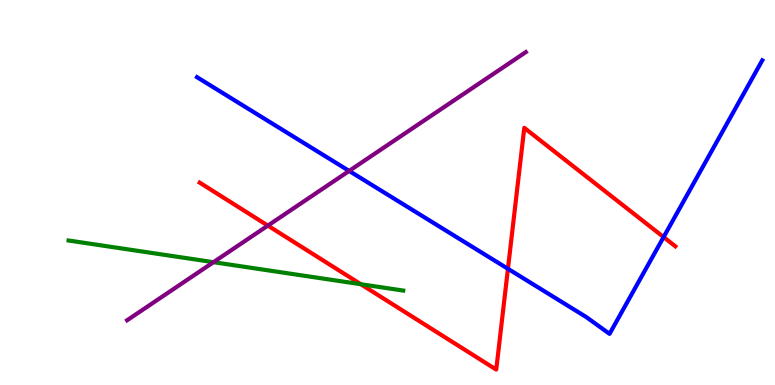[{'lines': ['blue', 'red'], 'intersections': [{'x': 6.55, 'y': 3.02}, {'x': 8.56, 'y': 3.84}]}, {'lines': ['green', 'red'], 'intersections': [{'x': 4.66, 'y': 2.62}]}, {'lines': ['purple', 'red'], 'intersections': [{'x': 3.46, 'y': 4.14}]}, {'lines': ['blue', 'green'], 'intersections': []}, {'lines': ['blue', 'purple'], 'intersections': [{'x': 4.51, 'y': 5.56}]}, {'lines': ['green', 'purple'], 'intersections': [{'x': 2.75, 'y': 3.19}]}]